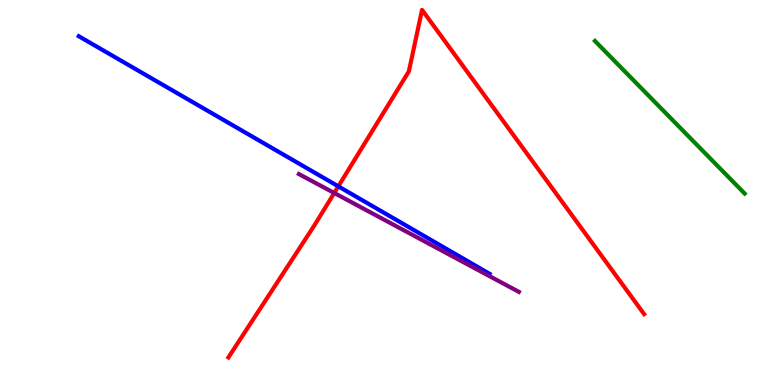[{'lines': ['blue', 'red'], 'intersections': [{'x': 4.37, 'y': 5.16}]}, {'lines': ['green', 'red'], 'intersections': []}, {'lines': ['purple', 'red'], 'intersections': [{'x': 4.31, 'y': 4.99}]}, {'lines': ['blue', 'green'], 'intersections': []}, {'lines': ['blue', 'purple'], 'intersections': []}, {'lines': ['green', 'purple'], 'intersections': []}]